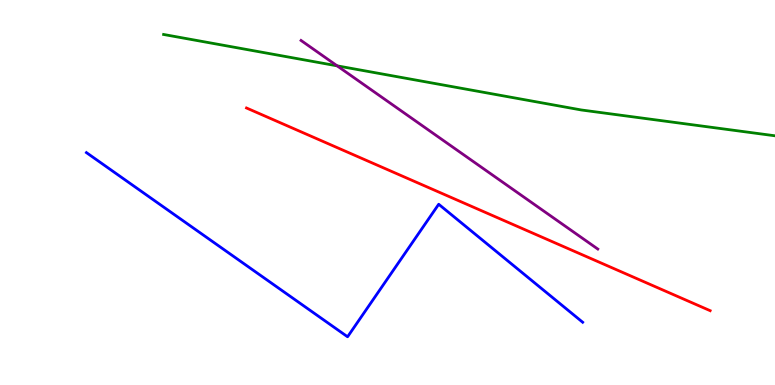[{'lines': ['blue', 'red'], 'intersections': []}, {'lines': ['green', 'red'], 'intersections': []}, {'lines': ['purple', 'red'], 'intersections': []}, {'lines': ['blue', 'green'], 'intersections': []}, {'lines': ['blue', 'purple'], 'intersections': []}, {'lines': ['green', 'purple'], 'intersections': [{'x': 4.35, 'y': 8.29}]}]